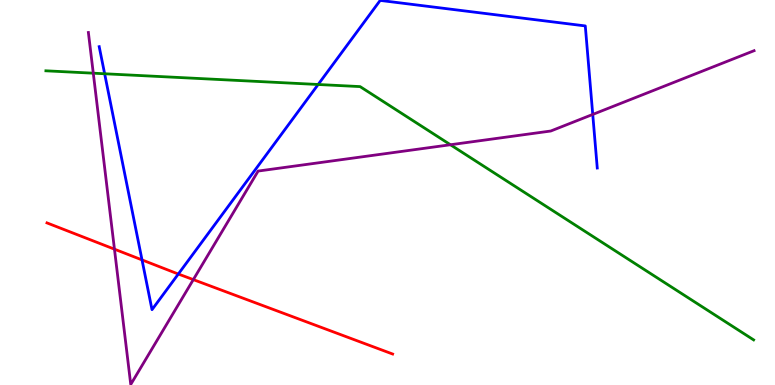[{'lines': ['blue', 'red'], 'intersections': [{'x': 1.83, 'y': 3.25}, {'x': 2.3, 'y': 2.88}]}, {'lines': ['green', 'red'], 'intersections': []}, {'lines': ['purple', 'red'], 'intersections': [{'x': 1.48, 'y': 3.53}, {'x': 2.49, 'y': 2.74}]}, {'lines': ['blue', 'green'], 'intersections': [{'x': 1.35, 'y': 8.08}, {'x': 4.11, 'y': 7.81}]}, {'lines': ['blue', 'purple'], 'intersections': [{'x': 7.65, 'y': 7.03}]}, {'lines': ['green', 'purple'], 'intersections': [{'x': 1.2, 'y': 8.1}, {'x': 5.81, 'y': 6.24}]}]